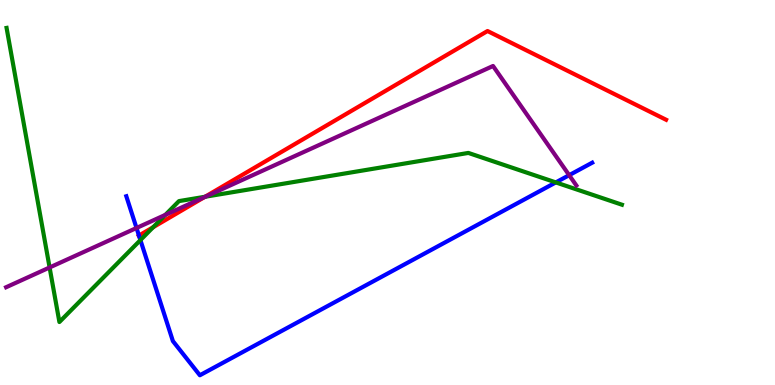[{'lines': ['blue', 'red'], 'intersections': [{'x': 1.79, 'y': 3.88}]}, {'lines': ['green', 'red'], 'intersections': [{'x': 1.98, 'y': 4.1}, {'x': 2.65, 'y': 4.89}]}, {'lines': ['purple', 'red'], 'intersections': [{'x': 2.64, 'y': 4.88}]}, {'lines': ['blue', 'green'], 'intersections': [{'x': 1.81, 'y': 3.76}, {'x': 7.17, 'y': 5.26}]}, {'lines': ['blue', 'purple'], 'intersections': [{'x': 1.76, 'y': 4.08}, {'x': 7.34, 'y': 5.45}]}, {'lines': ['green', 'purple'], 'intersections': [{'x': 0.64, 'y': 3.05}, {'x': 2.13, 'y': 4.42}, {'x': 2.65, 'y': 4.89}]}]